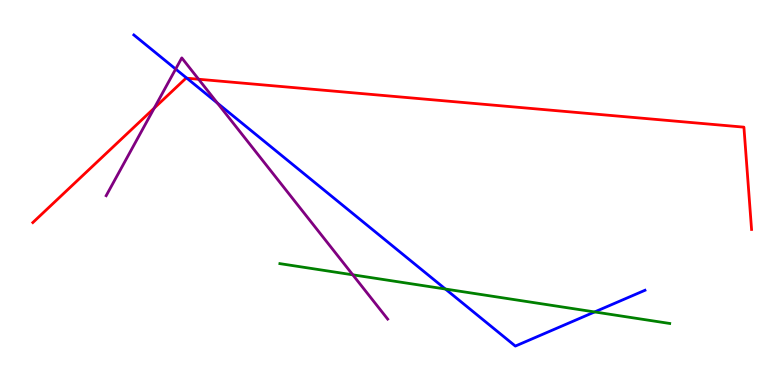[{'lines': ['blue', 'red'], 'intersections': [{'x': 2.41, 'y': 7.97}]}, {'lines': ['green', 'red'], 'intersections': []}, {'lines': ['purple', 'red'], 'intersections': [{'x': 1.99, 'y': 7.19}, {'x': 2.56, 'y': 7.94}]}, {'lines': ['blue', 'green'], 'intersections': [{'x': 5.75, 'y': 2.49}, {'x': 7.67, 'y': 1.9}]}, {'lines': ['blue', 'purple'], 'intersections': [{'x': 2.27, 'y': 8.21}, {'x': 2.81, 'y': 7.32}]}, {'lines': ['green', 'purple'], 'intersections': [{'x': 4.55, 'y': 2.86}]}]